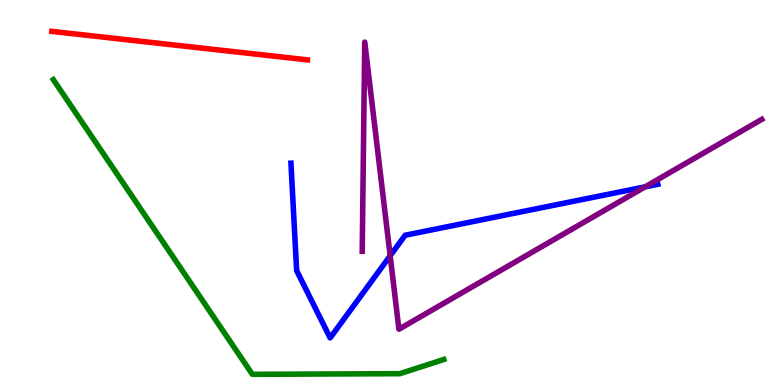[{'lines': ['blue', 'red'], 'intersections': []}, {'lines': ['green', 'red'], 'intersections': []}, {'lines': ['purple', 'red'], 'intersections': []}, {'lines': ['blue', 'green'], 'intersections': []}, {'lines': ['blue', 'purple'], 'intersections': [{'x': 5.03, 'y': 3.36}, {'x': 8.32, 'y': 5.15}]}, {'lines': ['green', 'purple'], 'intersections': []}]